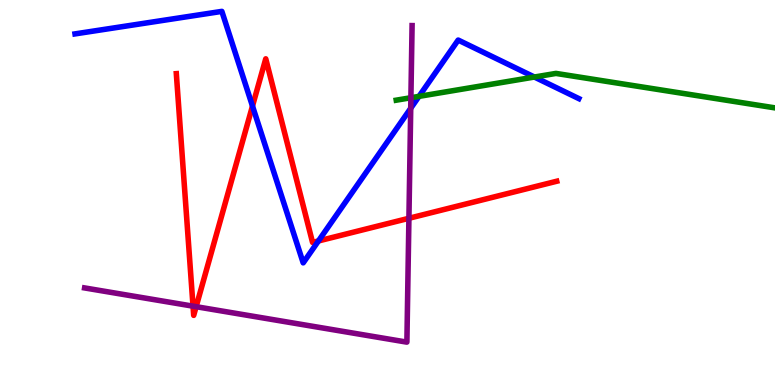[{'lines': ['blue', 'red'], 'intersections': [{'x': 3.26, 'y': 7.25}, {'x': 4.11, 'y': 3.74}]}, {'lines': ['green', 'red'], 'intersections': []}, {'lines': ['purple', 'red'], 'intersections': [{'x': 2.49, 'y': 2.05}, {'x': 2.53, 'y': 2.03}, {'x': 5.28, 'y': 4.33}]}, {'lines': ['blue', 'green'], 'intersections': [{'x': 5.41, 'y': 7.5}, {'x': 6.9, 'y': 8.0}]}, {'lines': ['blue', 'purple'], 'intersections': [{'x': 5.3, 'y': 7.19}]}, {'lines': ['green', 'purple'], 'intersections': [{'x': 5.3, 'y': 7.46}]}]